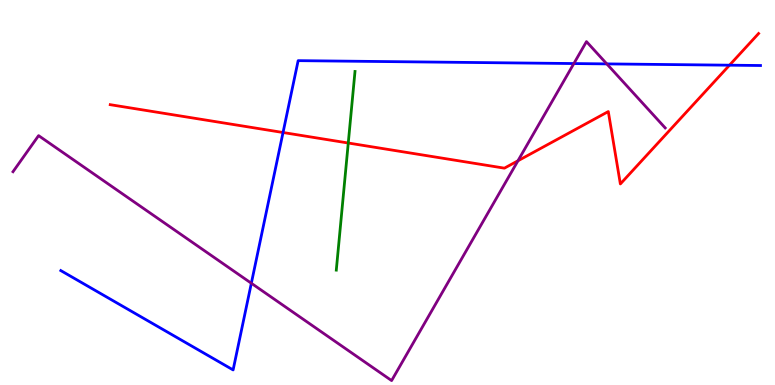[{'lines': ['blue', 'red'], 'intersections': [{'x': 3.65, 'y': 6.56}, {'x': 9.41, 'y': 8.31}]}, {'lines': ['green', 'red'], 'intersections': [{'x': 4.49, 'y': 6.29}]}, {'lines': ['purple', 'red'], 'intersections': [{'x': 6.68, 'y': 5.82}]}, {'lines': ['blue', 'green'], 'intersections': []}, {'lines': ['blue', 'purple'], 'intersections': [{'x': 3.24, 'y': 2.64}, {'x': 7.4, 'y': 8.35}, {'x': 7.83, 'y': 8.34}]}, {'lines': ['green', 'purple'], 'intersections': []}]